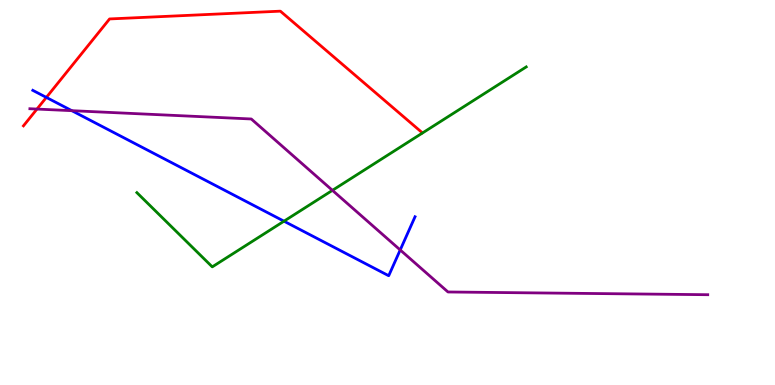[{'lines': ['blue', 'red'], 'intersections': [{'x': 0.598, 'y': 7.47}]}, {'lines': ['green', 'red'], 'intersections': []}, {'lines': ['purple', 'red'], 'intersections': [{'x': 0.477, 'y': 7.17}]}, {'lines': ['blue', 'green'], 'intersections': [{'x': 3.66, 'y': 4.25}]}, {'lines': ['blue', 'purple'], 'intersections': [{'x': 0.927, 'y': 7.13}, {'x': 5.16, 'y': 3.51}]}, {'lines': ['green', 'purple'], 'intersections': [{'x': 4.29, 'y': 5.06}]}]